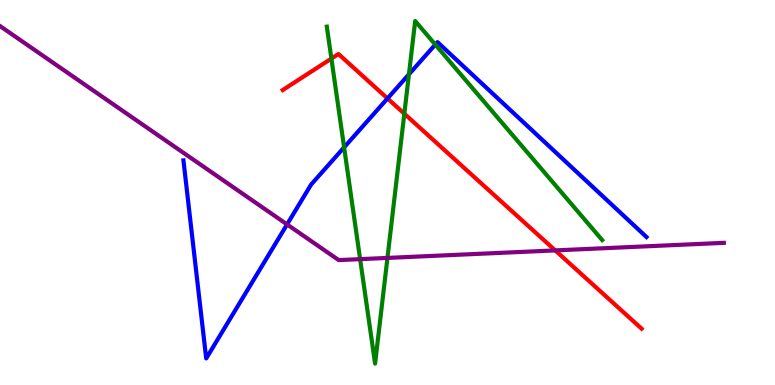[{'lines': ['blue', 'red'], 'intersections': [{'x': 5.0, 'y': 7.44}]}, {'lines': ['green', 'red'], 'intersections': [{'x': 4.28, 'y': 8.48}, {'x': 5.22, 'y': 7.05}]}, {'lines': ['purple', 'red'], 'intersections': [{'x': 7.16, 'y': 3.5}]}, {'lines': ['blue', 'green'], 'intersections': [{'x': 4.44, 'y': 6.17}, {'x': 5.28, 'y': 8.07}, {'x': 5.62, 'y': 8.84}]}, {'lines': ['blue', 'purple'], 'intersections': [{'x': 3.7, 'y': 4.17}]}, {'lines': ['green', 'purple'], 'intersections': [{'x': 4.65, 'y': 3.27}, {'x': 5.0, 'y': 3.3}]}]